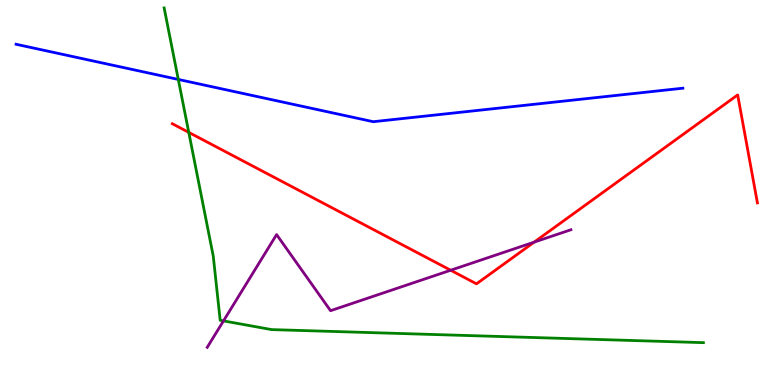[{'lines': ['blue', 'red'], 'intersections': []}, {'lines': ['green', 'red'], 'intersections': [{'x': 2.44, 'y': 6.56}]}, {'lines': ['purple', 'red'], 'intersections': [{'x': 5.82, 'y': 2.98}, {'x': 6.89, 'y': 3.71}]}, {'lines': ['blue', 'green'], 'intersections': [{'x': 2.3, 'y': 7.94}]}, {'lines': ['blue', 'purple'], 'intersections': []}, {'lines': ['green', 'purple'], 'intersections': [{'x': 2.88, 'y': 1.67}]}]